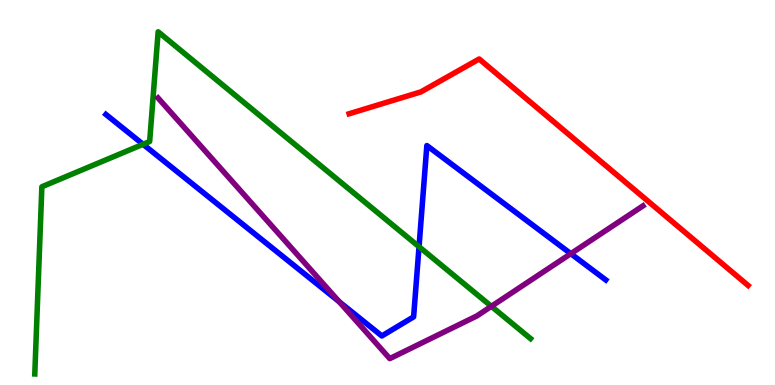[{'lines': ['blue', 'red'], 'intersections': []}, {'lines': ['green', 'red'], 'intersections': []}, {'lines': ['purple', 'red'], 'intersections': []}, {'lines': ['blue', 'green'], 'intersections': [{'x': 1.85, 'y': 6.25}, {'x': 5.41, 'y': 3.59}]}, {'lines': ['blue', 'purple'], 'intersections': [{'x': 4.38, 'y': 2.16}, {'x': 7.37, 'y': 3.41}]}, {'lines': ['green', 'purple'], 'intersections': [{'x': 6.34, 'y': 2.04}]}]